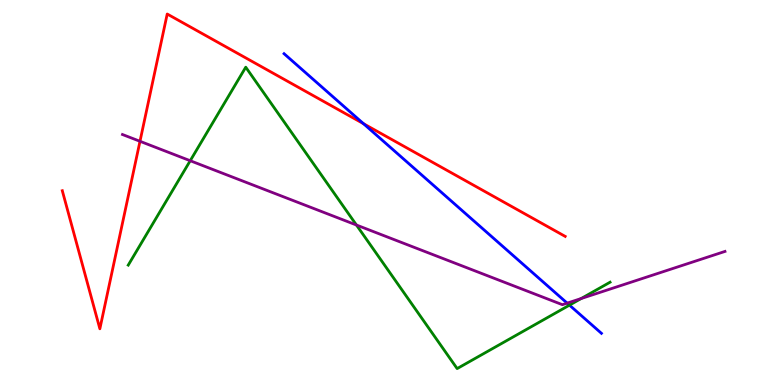[{'lines': ['blue', 'red'], 'intersections': [{'x': 4.69, 'y': 6.79}]}, {'lines': ['green', 'red'], 'intersections': []}, {'lines': ['purple', 'red'], 'intersections': [{'x': 1.81, 'y': 6.33}]}, {'lines': ['blue', 'green'], 'intersections': [{'x': 7.35, 'y': 2.07}]}, {'lines': ['blue', 'purple'], 'intersections': [{'x': 7.32, 'y': 2.13}]}, {'lines': ['green', 'purple'], 'intersections': [{'x': 2.45, 'y': 5.83}, {'x': 4.6, 'y': 4.16}, {'x': 7.5, 'y': 2.25}]}]